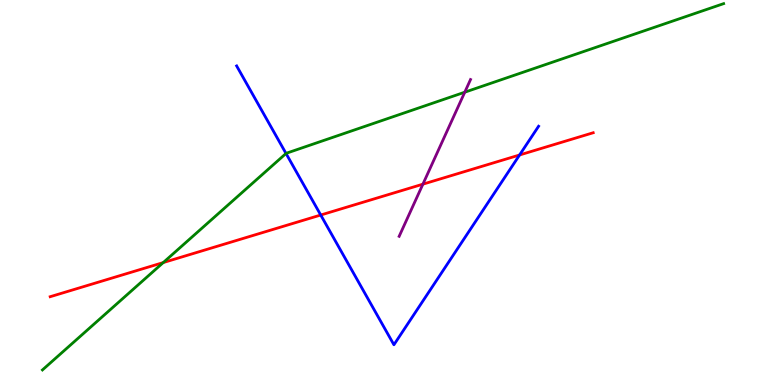[{'lines': ['blue', 'red'], 'intersections': [{'x': 4.14, 'y': 4.42}, {'x': 6.7, 'y': 5.97}]}, {'lines': ['green', 'red'], 'intersections': [{'x': 2.11, 'y': 3.18}]}, {'lines': ['purple', 'red'], 'intersections': [{'x': 5.46, 'y': 5.22}]}, {'lines': ['blue', 'green'], 'intersections': [{'x': 3.69, 'y': 6.01}]}, {'lines': ['blue', 'purple'], 'intersections': []}, {'lines': ['green', 'purple'], 'intersections': [{'x': 6.0, 'y': 7.61}]}]